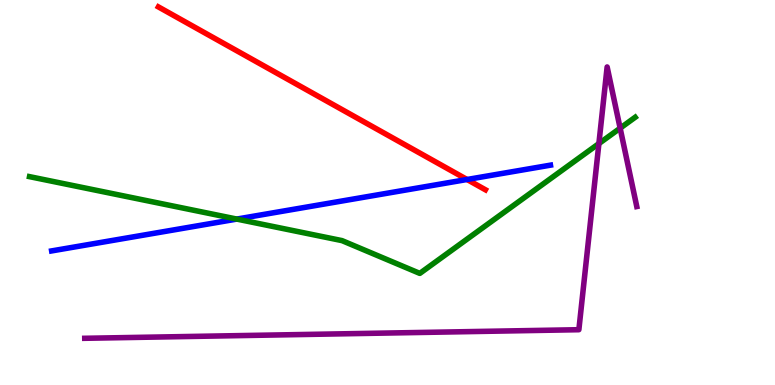[{'lines': ['blue', 'red'], 'intersections': [{'x': 6.03, 'y': 5.34}]}, {'lines': ['green', 'red'], 'intersections': []}, {'lines': ['purple', 'red'], 'intersections': []}, {'lines': ['blue', 'green'], 'intersections': [{'x': 3.06, 'y': 4.31}]}, {'lines': ['blue', 'purple'], 'intersections': []}, {'lines': ['green', 'purple'], 'intersections': [{'x': 7.73, 'y': 6.27}, {'x': 8.0, 'y': 6.67}]}]